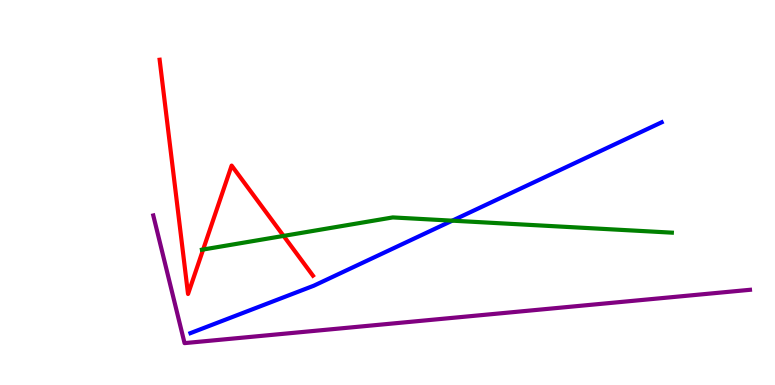[{'lines': ['blue', 'red'], 'intersections': []}, {'lines': ['green', 'red'], 'intersections': [{'x': 2.62, 'y': 3.52}, {'x': 3.66, 'y': 3.87}]}, {'lines': ['purple', 'red'], 'intersections': []}, {'lines': ['blue', 'green'], 'intersections': [{'x': 5.84, 'y': 4.27}]}, {'lines': ['blue', 'purple'], 'intersections': []}, {'lines': ['green', 'purple'], 'intersections': []}]